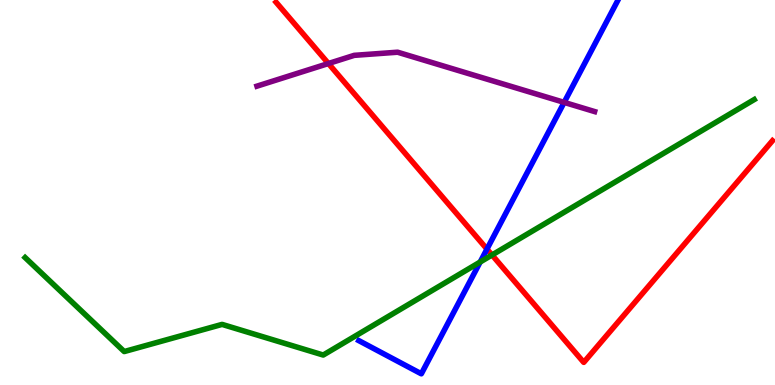[{'lines': ['blue', 'red'], 'intersections': [{'x': 6.28, 'y': 3.53}]}, {'lines': ['green', 'red'], 'intersections': [{'x': 6.35, 'y': 3.38}]}, {'lines': ['purple', 'red'], 'intersections': [{'x': 4.24, 'y': 8.35}]}, {'lines': ['blue', 'green'], 'intersections': [{'x': 6.2, 'y': 3.19}]}, {'lines': ['blue', 'purple'], 'intersections': [{'x': 7.28, 'y': 7.34}]}, {'lines': ['green', 'purple'], 'intersections': []}]